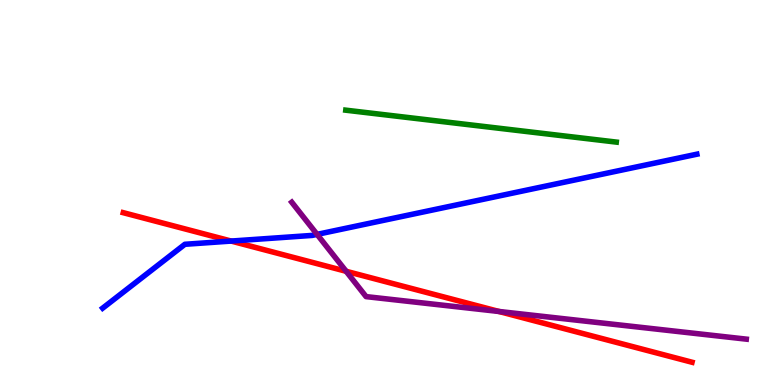[{'lines': ['blue', 'red'], 'intersections': [{'x': 2.98, 'y': 3.74}]}, {'lines': ['green', 'red'], 'intersections': []}, {'lines': ['purple', 'red'], 'intersections': [{'x': 4.47, 'y': 2.95}, {'x': 6.44, 'y': 1.91}]}, {'lines': ['blue', 'green'], 'intersections': []}, {'lines': ['blue', 'purple'], 'intersections': [{'x': 4.09, 'y': 3.91}]}, {'lines': ['green', 'purple'], 'intersections': []}]